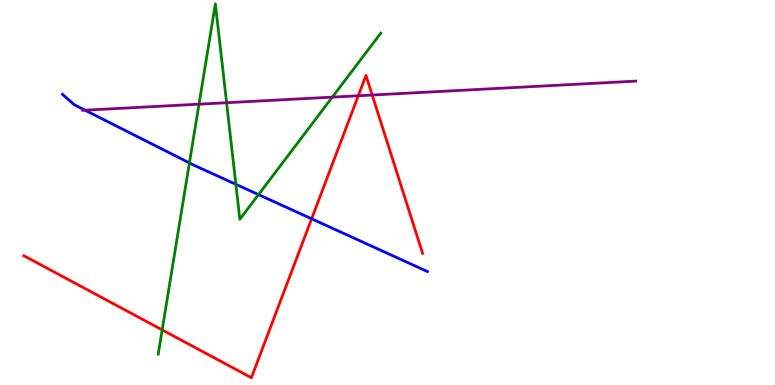[{'lines': ['blue', 'red'], 'intersections': [{'x': 4.02, 'y': 4.32}]}, {'lines': ['green', 'red'], 'intersections': [{'x': 2.09, 'y': 1.43}]}, {'lines': ['purple', 'red'], 'intersections': [{'x': 4.62, 'y': 7.51}, {'x': 4.8, 'y': 7.53}]}, {'lines': ['blue', 'green'], 'intersections': [{'x': 2.44, 'y': 5.77}, {'x': 3.04, 'y': 5.21}, {'x': 3.34, 'y': 4.95}]}, {'lines': ['blue', 'purple'], 'intersections': [{'x': 1.1, 'y': 7.14}]}, {'lines': ['green', 'purple'], 'intersections': [{'x': 2.57, 'y': 7.29}, {'x': 2.92, 'y': 7.33}, {'x': 4.29, 'y': 7.48}]}]